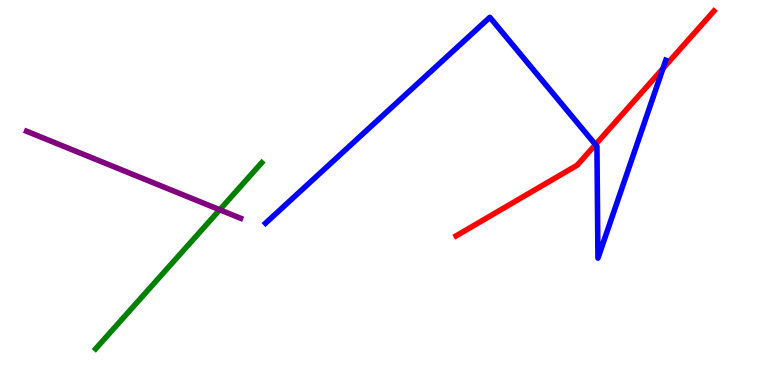[{'lines': ['blue', 'red'], 'intersections': [{'x': 7.68, 'y': 6.24}, {'x': 8.55, 'y': 8.22}]}, {'lines': ['green', 'red'], 'intersections': []}, {'lines': ['purple', 'red'], 'intersections': []}, {'lines': ['blue', 'green'], 'intersections': []}, {'lines': ['blue', 'purple'], 'intersections': []}, {'lines': ['green', 'purple'], 'intersections': [{'x': 2.84, 'y': 4.55}]}]